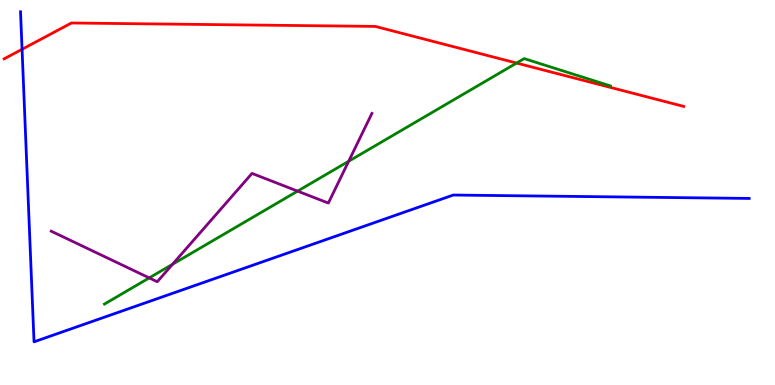[{'lines': ['blue', 'red'], 'intersections': [{'x': 0.285, 'y': 8.72}]}, {'lines': ['green', 'red'], 'intersections': [{'x': 6.67, 'y': 8.36}]}, {'lines': ['purple', 'red'], 'intersections': []}, {'lines': ['blue', 'green'], 'intersections': []}, {'lines': ['blue', 'purple'], 'intersections': []}, {'lines': ['green', 'purple'], 'intersections': [{'x': 1.93, 'y': 2.78}, {'x': 2.23, 'y': 3.14}, {'x': 3.84, 'y': 5.04}, {'x': 4.5, 'y': 5.81}]}]